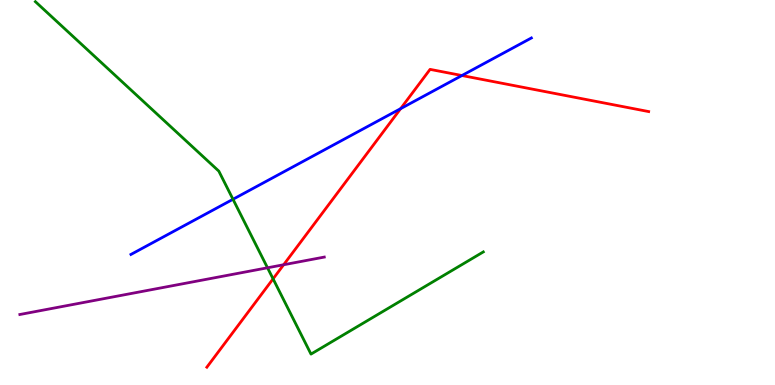[{'lines': ['blue', 'red'], 'intersections': [{'x': 5.17, 'y': 7.18}, {'x': 5.96, 'y': 8.04}]}, {'lines': ['green', 'red'], 'intersections': [{'x': 3.52, 'y': 2.76}]}, {'lines': ['purple', 'red'], 'intersections': [{'x': 3.66, 'y': 3.12}]}, {'lines': ['blue', 'green'], 'intersections': [{'x': 3.01, 'y': 4.82}]}, {'lines': ['blue', 'purple'], 'intersections': []}, {'lines': ['green', 'purple'], 'intersections': [{'x': 3.45, 'y': 3.04}]}]